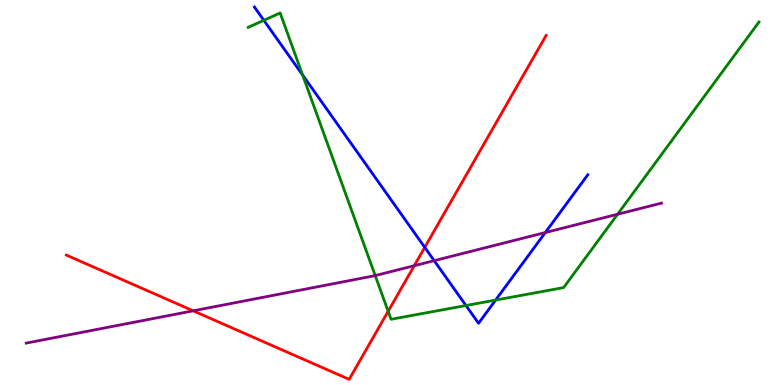[{'lines': ['blue', 'red'], 'intersections': [{'x': 5.48, 'y': 3.57}]}, {'lines': ['green', 'red'], 'intersections': [{'x': 5.01, 'y': 1.91}]}, {'lines': ['purple', 'red'], 'intersections': [{'x': 2.49, 'y': 1.93}, {'x': 5.35, 'y': 3.1}]}, {'lines': ['blue', 'green'], 'intersections': [{'x': 3.4, 'y': 9.47}, {'x': 3.9, 'y': 8.05}, {'x': 6.01, 'y': 2.06}, {'x': 6.39, 'y': 2.21}]}, {'lines': ['blue', 'purple'], 'intersections': [{'x': 5.6, 'y': 3.23}, {'x': 7.04, 'y': 3.96}]}, {'lines': ['green', 'purple'], 'intersections': [{'x': 4.84, 'y': 2.84}, {'x': 7.97, 'y': 4.44}]}]